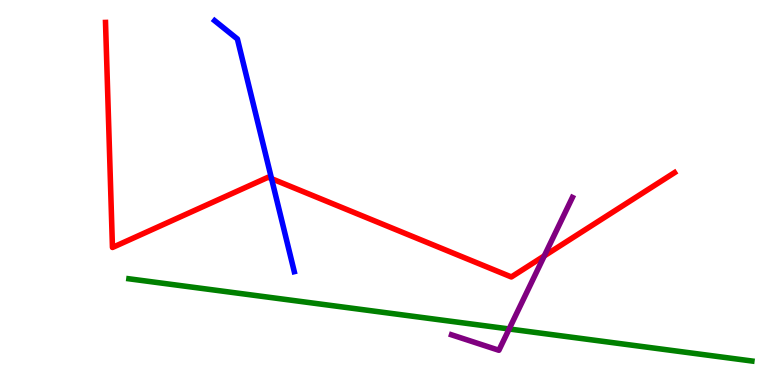[{'lines': ['blue', 'red'], 'intersections': [{'x': 3.5, 'y': 5.36}]}, {'lines': ['green', 'red'], 'intersections': []}, {'lines': ['purple', 'red'], 'intersections': [{'x': 7.02, 'y': 3.35}]}, {'lines': ['blue', 'green'], 'intersections': []}, {'lines': ['blue', 'purple'], 'intersections': []}, {'lines': ['green', 'purple'], 'intersections': [{'x': 6.57, 'y': 1.46}]}]